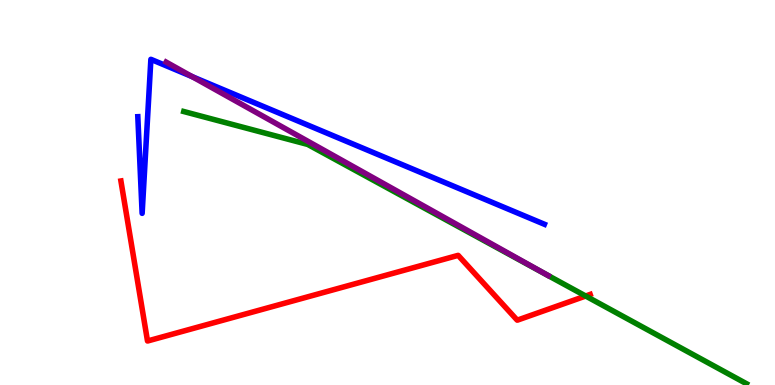[{'lines': ['blue', 'red'], 'intersections': []}, {'lines': ['green', 'red'], 'intersections': [{'x': 7.56, 'y': 2.31}]}, {'lines': ['purple', 'red'], 'intersections': []}, {'lines': ['blue', 'green'], 'intersections': []}, {'lines': ['blue', 'purple'], 'intersections': [{'x': 2.48, 'y': 8.01}]}, {'lines': ['green', 'purple'], 'intersections': []}]